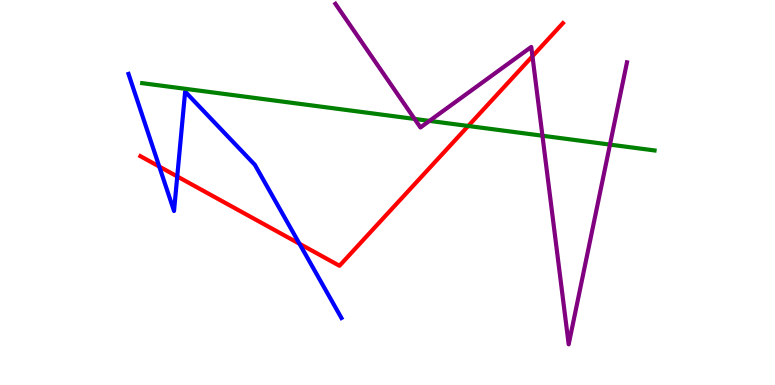[{'lines': ['blue', 'red'], 'intersections': [{'x': 2.06, 'y': 5.67}, {'x': 2.29, 'y': 5.42}, {'x': 3.86, 'y': 3.67}]}, {'lines': ['green', 'red'], 'intersections': [{'x': 6.04, 'y': 6.73}]}, {'lines': ['purple', 'red'], 'intersections': [{'x': 6.87, 'y': 8.54}]}, {'lines': ['blue', 'green'], 'intersections': []}, {'lines': ['blue', 'purple'], 'intersections': []}, {'lines': ['green', 'purple'], 'intersections': [{'x': 5.35, 'y': 6.91}, {'x': 5.54, 'y': 6.86}, {'x': 7.0, 'y': 6.47}, {'x': 7.87, 'y': 6.24}]}]